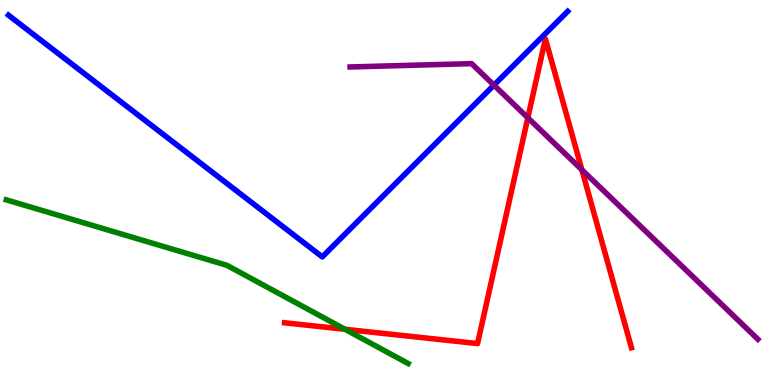[{'lines': ['blue', 'red'], 'intersections': []}, {'lines': ['green', 'red'], 'intersections': [{'x': 4.45, 'y': 1.45}]}, {'lines': ['purple', 'red'], 'intersections': [{'x': 6.81, 'y': 6.94}, {'x': 7.51, 'y': 5.59}]}, {'lines': ['blue', 'green'], 'intersections': []}, {'lines': ['blue', 'purple'], 'intersections': [{'x': 6.37, 'y': 7.79}]}, {'lines': ['green', 'purple'], 'intersections': []}]